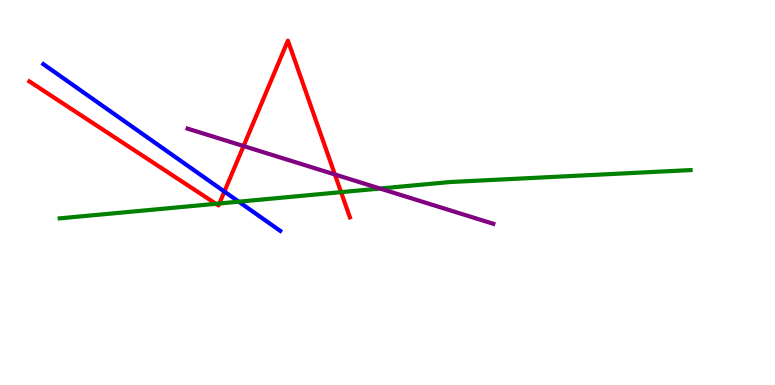[{'lines': ['blue', 'red'], 'intersections': [{'x': 2.9, 'y': 5.02}]}, {'lines': ['green', 'red'], 'intersections': [{'x': 2.79, 'y': 4.71}, {'x': 2.83, 'y': 4.71}, {'x': 4.4, 'y': 5.01}]}, {'lines': ['purple', 'red'], 'intersections': [{'x': 3.14, 'y': 6.21}, {'x': 4.32, 'y': 5.47}]}, {'lines': ['blue', 'green'], 'intersections': [{'x': 3.08, 'y': 4.76}]}, {'lines': ['blue', 'purple'], 'intersections': []}, {'lines': ['green', 'purple'], 'intersections': [{'x': 4.9, 'y': 5.1}]}]